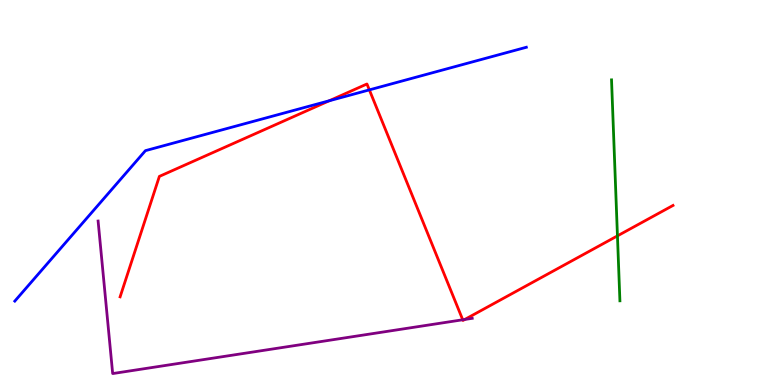[{'lines': ['blue', 'red'], 'intersections': [{'x': 4.25, 'y': 7.38}, {'x': 4.77, 'y': 7.67}]}, {'lines': ['green', 'red'], 'intersections': [{'x': 7.97, 'y': 3.87}]}, {'lines': ['purple', 'red'], 'intersections': [{'x': 5.97, 'y': 1.69}, {'x': 6.0, 'y': 1.7}]}, {'lines': ['blue', 'green'], 'intersections': []}, {'lines': ['blue', 'purple'], 'intersections': []}, {'lines': ['green', 'purple'], 'intersections': []}]